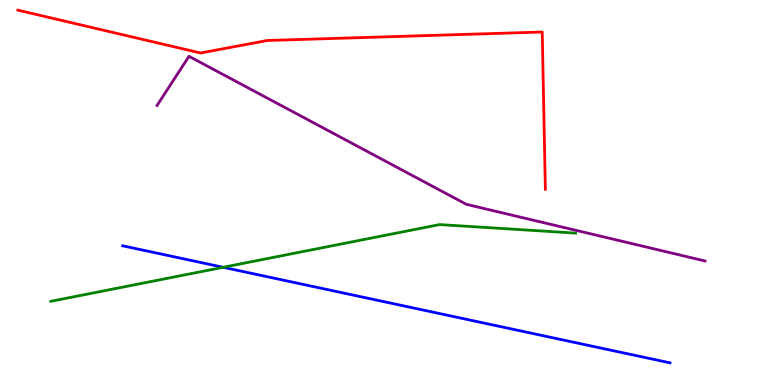[{'lines': ['blue', 'red'], 'intersections': []}, {'lines': ['green', 'red'], 'intersections': []}, {'lines': ['purple', 'red'], 'intersections': []}, {'lines': ['blue', 'green'], 'intersections': [{'x': 2.88, 'y': 3.06}]}, {'lines': ['blue', 'purple'], 'intersections': []}, {'lines': ['green', 'purple'], 'intersections': []}]